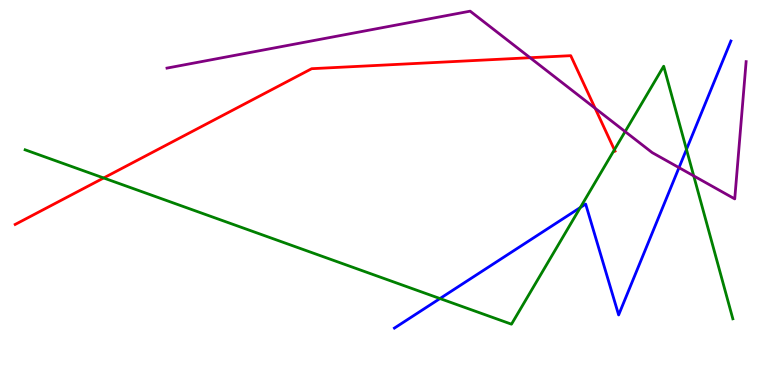[{'lines': ['blue', 'red'], 'intersections': []}, {'lines': ['green', 'red'], 'intersections': [{'x': 1.34, 'y': 5.38}, {'x': 7.93, 'y': 6.11}]}, {'lines': ['purple', 'red'], 'intersections': [{'x': 6.84, 'y': 8.5}, {'x': 7.68, 'y': 7.19}]}, {'lines': ['blue', 'green'], 'intersections': [{'x': 5.68, 'y': 2.25}, {'x': 7.49, 'y': 4.61}, {'x': 8.86, 'y': 6.12}]}, {'lines': ['blue', 'purple'], 'intersections': [{'x': 8.76, 'y': 5.65}]}, {'lines': ['green', 'purple'], 'intersections': [{'x': 8.07, 'y': 6.58}, {'x': 8.95, 'y': 5.43}]}]